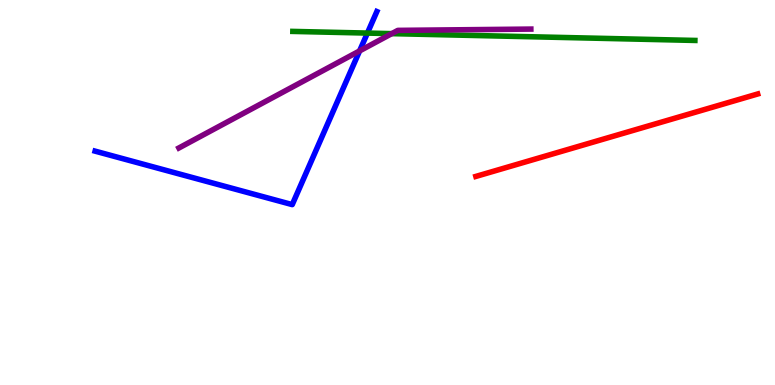[{'lines': ['blue', 'red'], 'intersections': []}, {'lines': ['green', 'red'], 'intersections': []}, {'lines': ['purple', 'red'], 'intersections': []}, {'lines': ['blue', 'green'], 'intersections': [{'x': 4.74, 'y': 9.14}]}, {'lines': ['blue', 'purple'], 'intersections': [{'x': 4.64, 'y': 8.68}]}, {'lines': ['green', 'purple'], 'intersections': [{'x': 5.06, 'y': 9.13}]}]